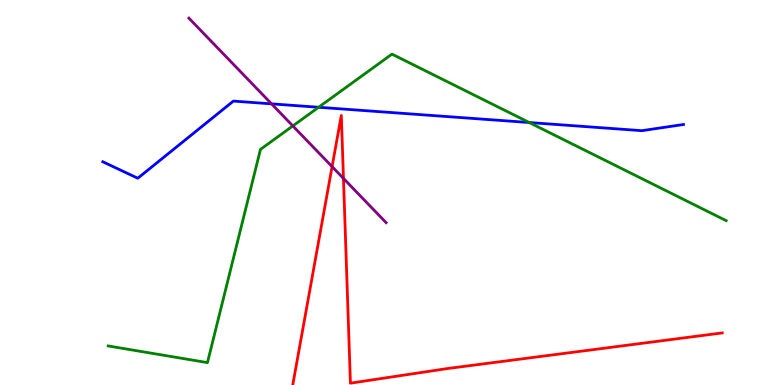[{'lines': ['blue', 'red'], 'intersections': []}, {'lines': ['green', 'red'], 'intersections': []}, {'lines': ['purple', 'red'], 'intersections': [{'x': 4.29, 'y': 5.67}, {'x': 4.43, 'y': 5.37}]}, {'lines': ['blue', 'green'], 'intersections': [{'x': 4.11, 'y': 7.21}, {'x': 6.83, 'y': 6.82}]}, {'lines': ['blue', 'purple'], 'intersections': [{'x': 3.5, 'y': 7.3}]}, {'lines': ['green', 'purple'], 'intersections': [{'x': 3.78, 'y': 6.73}]}]